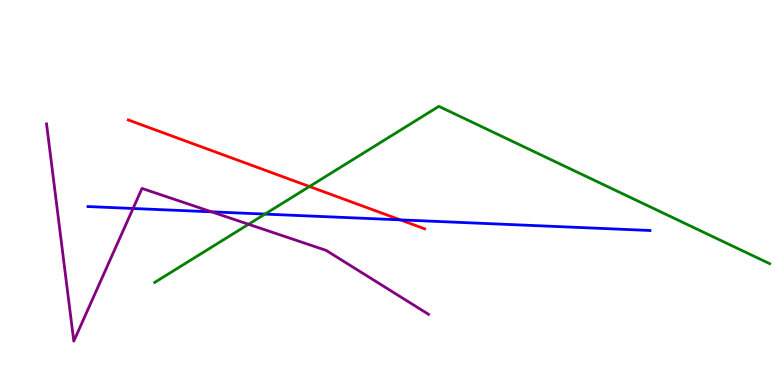[{'lines': ['blue', 'red'], 'intersections': [{'x': 5.16, 'y': 4.29}]}, {'lines': ['green', 'red'], 'intersections': [{'x': 3.99, 'y': 5.16}]}, {'lines': ['purple', 'red'], 'intersections': []}, {'lines': ['blue', 'green'], 'intersections': [{'x': 3.42, 'y': 4.44}]}, {'lines': ['blue', 'purple'], 'intersections': [{'x': 1.72, 'y': 4.58}, {'x': 2.73, 'y': 4.5}]}, {'lines': ['green', 'purple'], 'intersections': [{'x': 3.21, 'y': 4.17}]}]